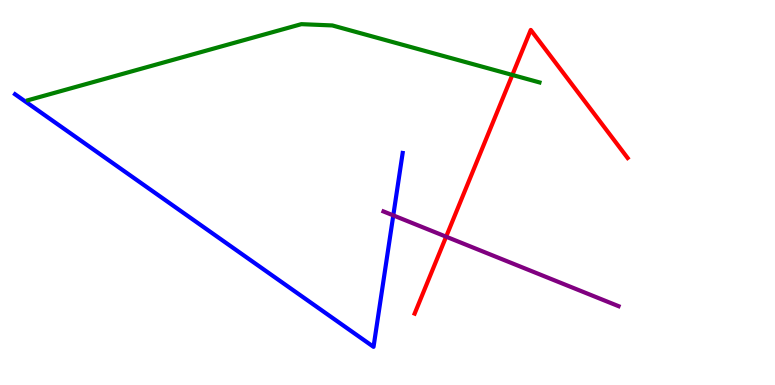[{'lines': ['blue', 'red'], 'intersections': []}, {'lines': ['green', 'red'], 'intersections': [{'x': 6.61, 'y': 8.05}]}, {'lines': ['purple', 'red'], 'intersections': [{'x': 5.76, 'y': 3.85}]}, {'lines': ['blue', 'green'], 'intersections': []}, {'lines': ['blue', 'purple'], 'intersections': [{'x': 5.07, 'y': 4.41}]}, {'lines': ['green', 'purple'], 'intersections': []}]